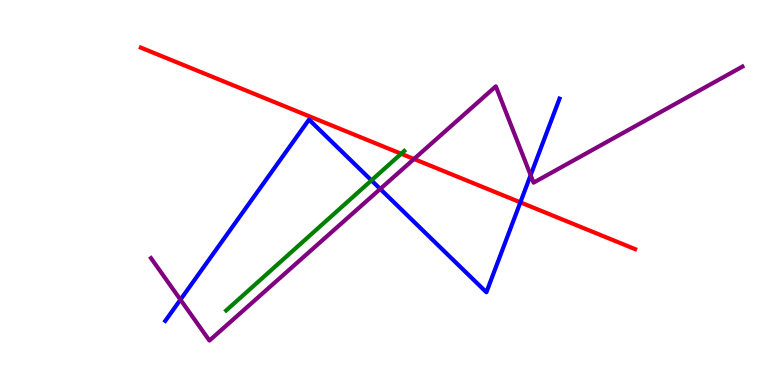[{'lines': ['blue', 'red'], 'intersections': [{'x': 6.71, 'y': 4.74}]}, {'lines': ['green', 'red'], 'intersections': [{'x': 5.18, 'y': 6.01}]}, {'lines': ['purple', 'red'], 'intersections': [{'x': 5.34, 'y': 5.87}]}, {'lines': ['blue', 'green'], 'intersections': [{'x': 4.79, 'y': 5.32}]}, {'lines': ['blue', 'purple'], 'intersections': [{'x': 2.33, 'y': 2.22}, {'x': 4.91, 'y': 5.09}, {'x': 6.85, 'y': 5.45}]}, {'lines': ['green', 'purple'], 'intersections': []}]